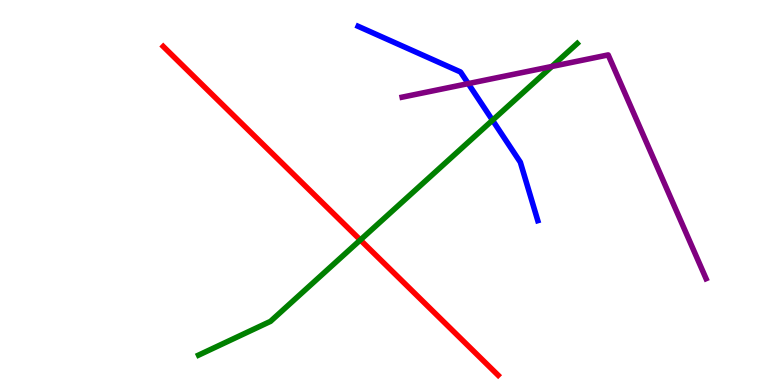[{'lines': ['blue', 'red'], 'intersections': []}, {'lines': ['green', 'red'], 'intersections': [{'x': 4.65, 'y': 3.77}]}, {'lines': ['purple', 'red'], 'intersections': []}, {'lines': ['blue', 'green'], 'intersections': [{'x': 6.36, 'y': 6.88}]}, {'lines': ['blue', 'purple'], 'intersections': [{'x': 6.04, 'y': 7.83}]}, {'lines': ['green', 'purple'], 'intersections': [{'x': 7.12, 'y': 8.27}]}]